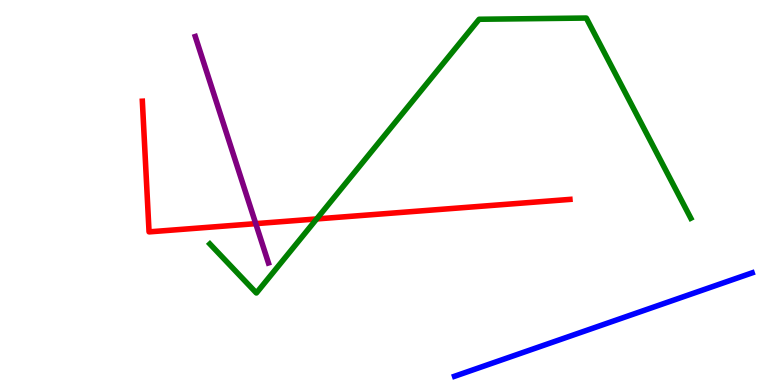[{'lines': ['blue', 'red'], 'intersections': []}, {'lines': ['green', 'red'], 'intersections': [{'x': 4.09, 'y': 4.31}]}, {'lines': ['purple', 'red'], 'intersections': [{'x': 3.3, 'y': 4.19}]}, {'lines': ['blue', 'green'], 'intersections': []}, {'lines': ['blue', 'purple'], 'intersections': []}, {'lines': ['green', 'purple'], 'intersections': []}]